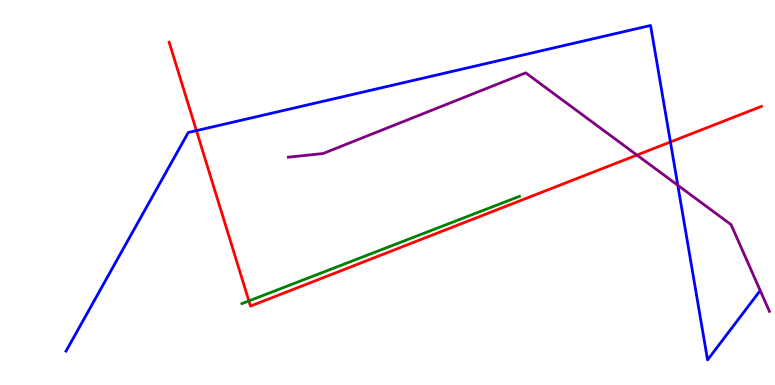[{'lines': ['blue', 'red'], 'intersections': [{'x': 2.53, 'y': 6.61}, {'x': 8.65, 'y': 6.31}]}, {'lines': ['green', 'red'], 'intersections': [{'x': 3.21, 'y': 2.18}]}, {'lines': ['purple', 'red'], 'intersections': [{'x': 8.22, 'y': 5.97}]}, {'lines': ['blue', 'green'], 'intersections': []}, {'lines': ['blue', 'purple'], 'intersections': [{'x': 8.75, 'y': 5.19}]}, {'lines': ['green', 'purple'], 'intersections': []}]